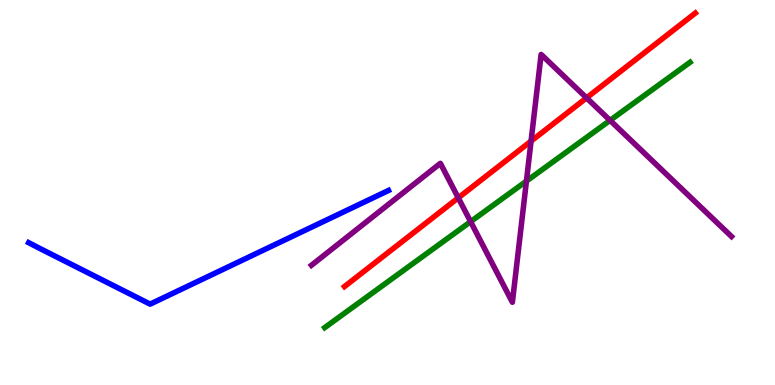[{'lines': ['blue', 'red'], 'intersections': []}, {'lines': ['green', 'red'], 'intersections': []}, {'lines': ['purple', 'red'], 'intersections': [{'x': 5.91, 'y': 4.86}, {'x': 6.85, 'y': 6.33}, {'x': 7.57, 'y': 7.46}]}, {'lines': ['blue', 'green'], 'intersections': []}, {'lines': ['blue', 'purple'], 'intersections': []}, {'lines': ['green', 'purple'], 'intersections': [{'x': 6.07, 'y': 4.24}, {'x': 6.79, 'y': 5.3}, {'x': 7.87, 'y': 6.87}]}]